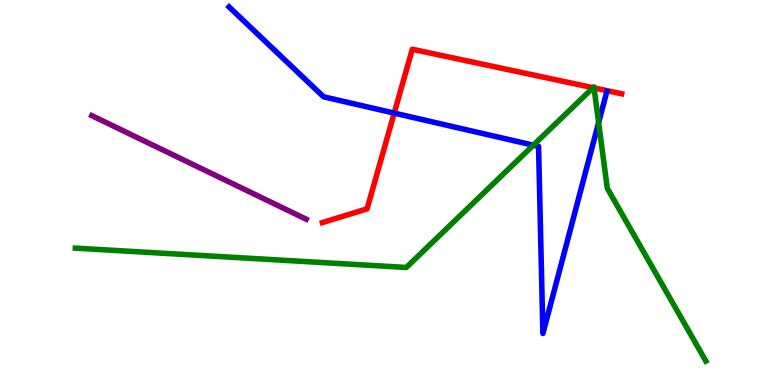[{'lines': ['blue', 'red'], 'intersections': [{'x': 5.09, 'y': 7.06}]}, {'lines': ['green', 'red'], 'intersections': [{'x': 7.65, 'y': 7.72}, {'x': 7.66, 'y': 7.72}]}, {'lines': ['purple', 'red'], 'intersections': []}, {'lines': ['blue', 'green'], 'intersections': [{'x': 6.88, 'y': 6.23}, {'x': 7.72, 'y': 6.81}]}, {'lines': ['blue', 'purple'], 'intersections': []}, {'lines': ['green', 'purple'], 'intersections': []}]